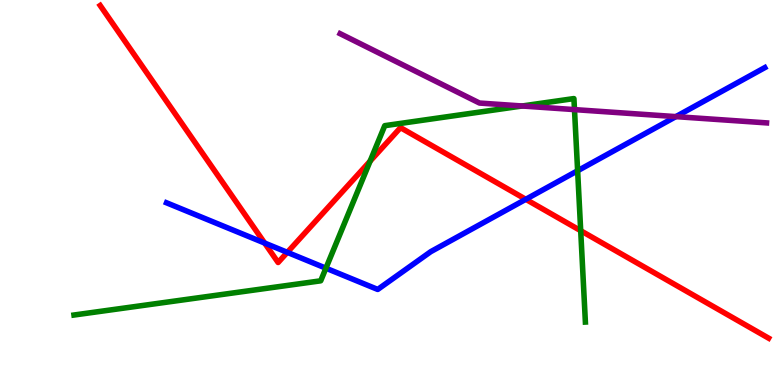[{'lines': ['blue', 'red'], 'intersections': [{'x': 3.41, 'y': 3.69}, {'x': 3.71, 'y': 3.45}, {'x': 6.78, 'y': 4.82}]}, {'lines': ['green', 'red'], 'intersections': [{'x': 4.78, 'y': 5.81}, {'x': 7.49, 'y': 4.01}]}, {'lines': ['purple', 'red'], 'intersections': []}, {'lines': ['blue', 'green'], 'intersections': [{'x': 4.21, 'y': 3.03}, {'x': 7.45, 'y': 5.56}]}, {'lines': ['blue', 'purple'], 'intersections': [{'x': 8.72, 'y': 6.97}]}, {'lines': ['green', 'purple'], 'intersections': [{'x': 6.74, 'y': 7.25}, {'x': 7.41, 'y': 7.15}]}]